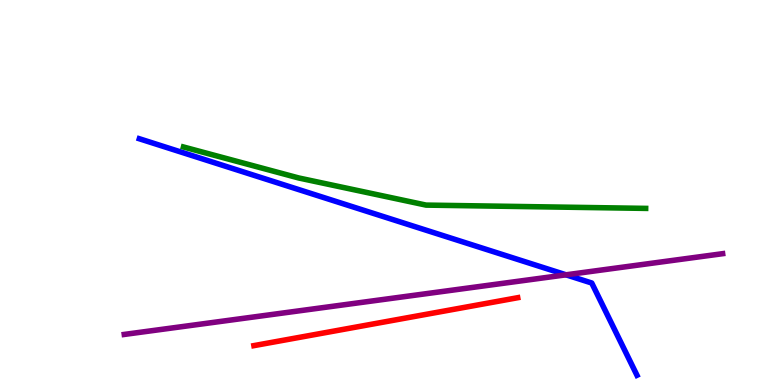[{'lines': ['blue', 'red'], 'intersections': []}, {'lines': ['green', 'red'], 'intersections': []}, {'lines': ['purple', 'red'], 'intersections': []}, {'lines': ['blue', 'green'], 'intersections': []}, {'lines': ['blue', 'purple'], 'intersections': [{'x': 7.3, 'y': 2.86}]}, {'lines': ['green', 'purple'], 'intersections': []}]